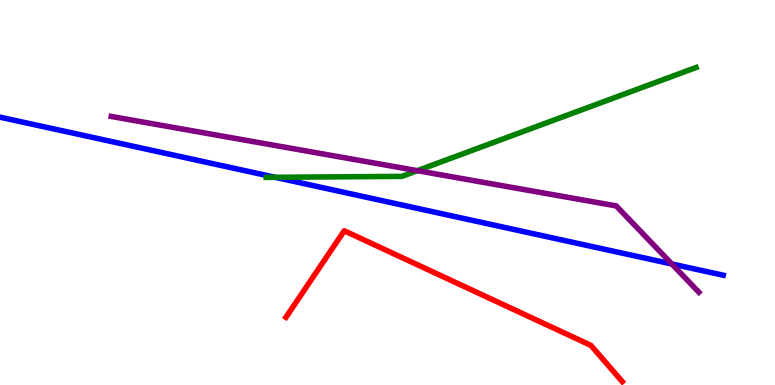[{'lines': ['blue', 'red'], 'intersections': []}, {'lines': ['green', 'red'], 'intersections': []}, {'lines': ['purple', 'red'], 'intersections': []}, {'lines': ['blue', 'green'], 'intersections': [{'x': 3.55, 'y': 5.39}]}, {'lines': ['blue', 'purple'], 'intersections': [{'x': 8.67, 'y': 3.14}]}, {'lines': ['green', 'purple'], 'intersections': [{'x': 5.38, 'y': 5.57}]}]